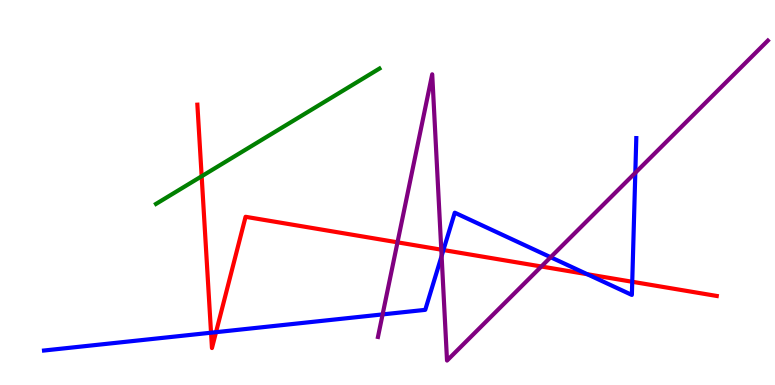[{'lines': ['blue', 'red'], 'intersections': [{'x': 2.72, 'y': 1.36}, {'x': 2.79, 'y': 1.37}, {'x': 5.72, 'y': 3.51}, {'x': 7.58, 'y': 2.88}, {'x': 8.16, 'y': 2.68}]}, {'lines': ['green', 'red'], 'intersections': [{'x': 2.6, 'y': 5.42}]}, {'lines': ['purple', 'red'], 'intersections': [{'x': 5.13, 'y': 3.71}, {'x': 5.69, 'y': 3.51}, {'x': 6.99, 'y': 3.08}]}, {'lines': ['blue', 'green'], 'intersections': []}, {'lines': ['blue', 'purple'], 'intersections': [{'x': 4.94, 'y': 1.83}, {'x': 5.7, 'y': 3.35}, {'x': 7.11, 'y': 3.32}, {'x': 8.2, 'y': 5.51}]}, {'lines': ['green', 'purple'], 'intersections': []}]